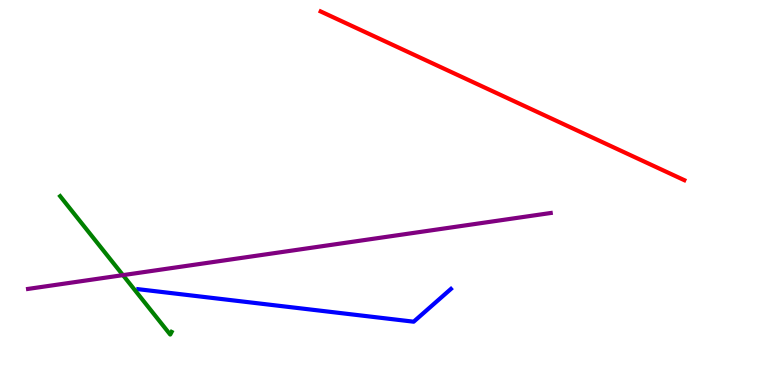[{'lines': ['blue', 'red'], 'intersections': []}, {'lines': ['green', 'red'], 'intersections': []}, {'lines': ['purple', 'red'], 'intersections': []}, {'lines': ['blue', 'green'], 'intersections': []}, {'lines': ['blue', 'purple'], 'intersections': []}, {'lines': ['green', 'purple'], 'intersections': [{'x': 1.59, 'y': 2.85}]}]